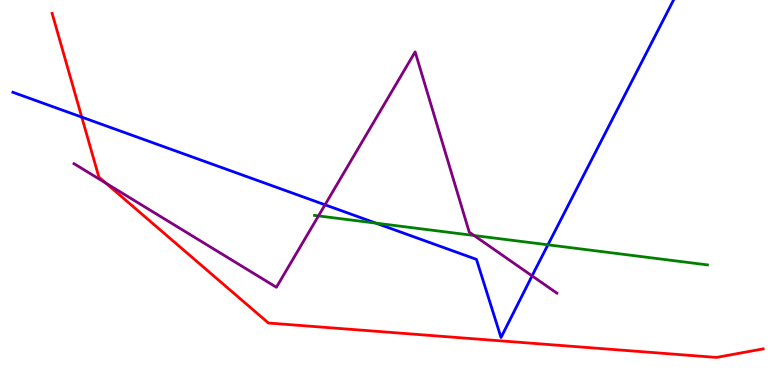[{'lines': ['blue', 'red'], 'intersections': [{'x': 1.05, 'y': 6.96}]}, {'lines': ['green', 'red'], 'intersections': []}, {'lines': ['purple', 'red'], 'intersections': [{'x': 1.37, 'y': 5.24}]}, {'lines': ['blue', 'green'], 'intersections': [{'x': 4.85, 'y': 4.2}, {'x': 7.07, 'y': 3.64}]}, {'lines': ['blue', 'purple'], 'intersections': [{'x': 4.19, 'y': 4.68}, {'x': 6.87, 'y': 2.83}]}, {'lines': ['green', 'purple'], 'intersections': [{'x': 4.11, 'y': 4.39}, {'x': 6.12, 'y': 3.88}]}]